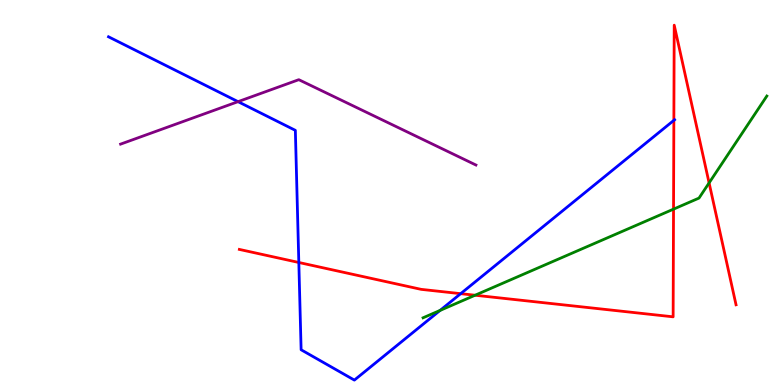[{'lines': ['blue', 'red'], 'intersections': [{'x': 3.86, 'y': 3.18}, {'x': 5.94, 'y': 2.37}, {'x': 8.7, 'y': 6.87}]}, {'lines': ['green', 'red'], 'intersections': [{'x': 6.13, 'y': 2.33}, {'x': 8.69, 'y': 4.57}, {'x': 9.15, 'y': 5.25}]}, {'lines': ['purple', 'red'], 'intersections': []}, {'lines': ['blue', 'green'], 'intersections': [{'x': 5.68, 'y': 1.94}]}, {'lines': ['blue', 'purple'], 'intersections': [{'x': 3.07, 'y': 7.36}]}, {'lines': ['green', 'purple'], 'intersections': []}]